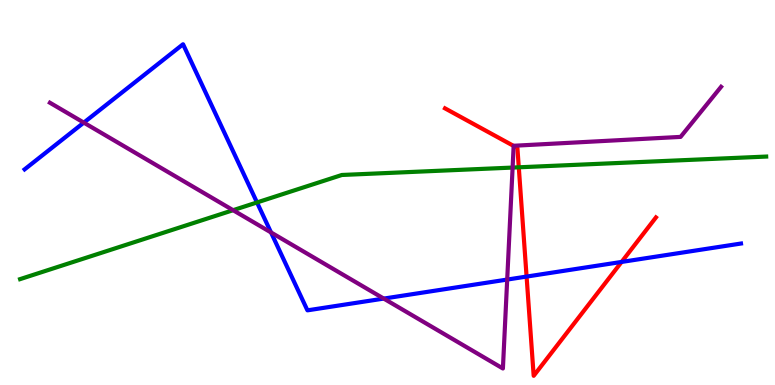[{'lines': ['blue', 'red'], 'intersections': [{'x': 6.79, 'y': 2.82}, {'x': 8.02, 'y': 3.2}]}, {'lines': ['green', 'red'], 'intersections': [{'x': 6.69, 'y': 5.65}]}, {'lines': ['purple', 'red'], 'intersections': [{'x': 6.63, 'y': 6.21}]}, {'lines': ['blue', 'green'], 'intersections': [{'x': 3.32, 'y': 4.74}]}, {'lines': ['blue', 'purple'], 'intersections': [{'x': 1.08, 'y': 6.82}, {'x': 3.5, 'y': 3.96}, {'x': 4.95, 'y': 2.24}, {'x': 6.54, 'y': 2.74}]}, {'lines': ['green', 'purple'], 'intersections': [{'x': 3.01, 'y': 4.54}, {'x': 6.61, 'y': 5.65}]}]